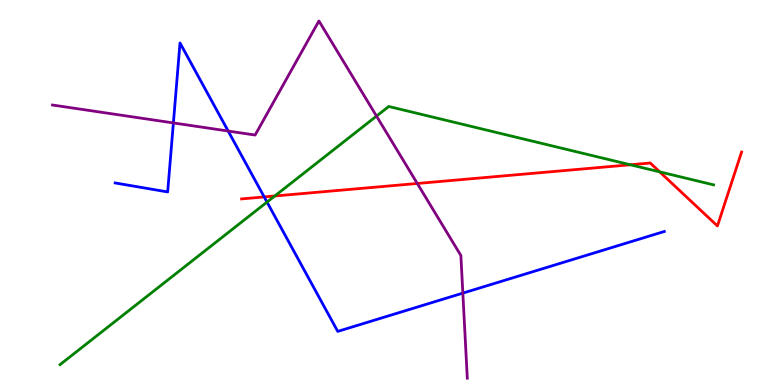[{'lines': ['blue', 'red'], 'intersections': [{'x': 3.41, 'y': 4.89}]}, {'lines': ['green', 'red'], 'intersections': [{'x': 3.55, 'y': 4.91}, {'x': 8.13, 'y': 5.72}, {'x': 8.51, 'y': 5.54}]}, {'lines': ['purple', 'red'], 'intersections': [{'x': 5.38, 'y': 5.23}]}, {'lines': ['blue', 'green'], 'intersections': [{'x': 3.45, 'y': 4.75}]}, {'lines': ['blue', 'purple'], 'intersections': [{'x': 2.24, 'y': 6.81}, {'x': 2.94, 'y': 6.6}, {'x': 5.97, 'y': 2.39}]}, {'lines': ['green', 'purple'], 'intersections': [{'x': 4.86, 'y': 6.98}]}]